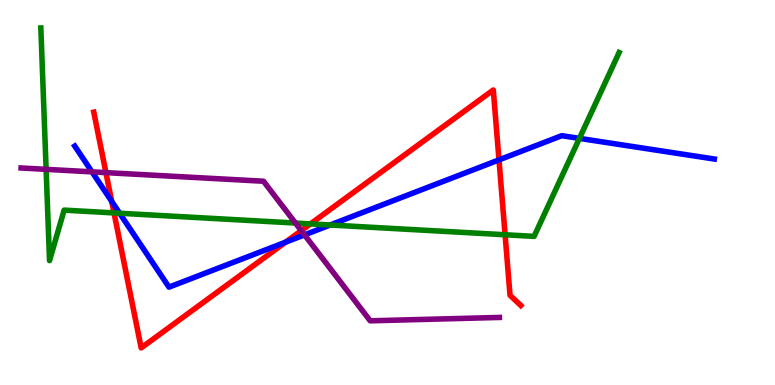[{'lines': ['blue', 'red'], 'intersections': [{'x': 1.44, 'y': 4.77}, {'x': 3.68, 'y': 3.71}, {'x': 6.44, 'y': 5.85}]}, {'lines': ['green', 'red'], 'intersections': [{'x': 1.47, 'y': 4.47}, {'x': 4.01, 'y': 4.18}, {'x': 6.52, 'y': 3.9}]}, {'lines': ['purple', 'red'], 'intersections': [{'x': 1.37, 'y': 5.52}, {'x': 3.89, 'y': 4.01}]}, {'lines': ['blue', 'green'], 'intersections': [{'x': 1.54, 'y': 4.46}, {'x': 4.26, 'y': 4.16}, {'x': 7.48, 'y': 6.41}]}, {'lines': ['blue', 'purple'], 'intersections': [{'x': 1.19, 'y': 5.54}, {'x': 3.93, 'y': 3.9}]}, {'lines': ['green', 'purple'], 'intersections': [{'x': 0.595, 'y': 5.6}, {'x': 3.81, 'y': 4.21}]}]